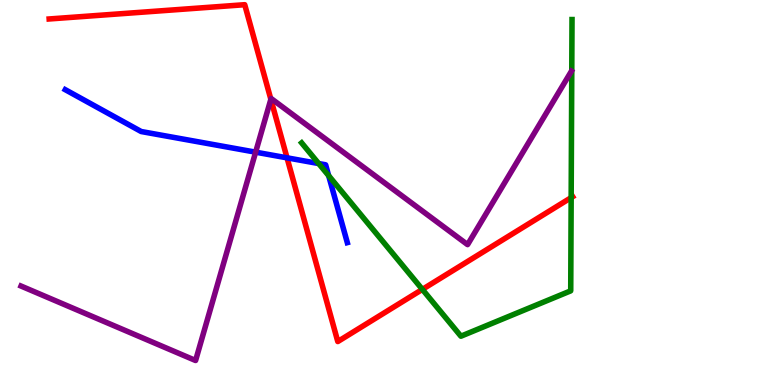[{'lines': ['blue', 'red'], 'intersections': [{'x': 3.7, 'y': 5.9}]}, {'lines': ['green', 'red'], 'intersections': [{'x': 5.45, 'y': 2.48}, {'x': 7.37, 'y': 4.87}]}, {'lines': ['purple', 'red'], 'intersections': [{'x': 3.5, 'y': 7.42}]}, {'lines': ['blue', 'green'], 'intersections': [{'x': 4.11, 'y': 5.75}, {'x': 4.24, 'y': 5.44}]}, {'lines': ['blue', 'purple'], 'intersections': [{'x': 3.3, 'y': 6.05}]}, {'lines': ['green', 'purple'], 'intersections': []}]